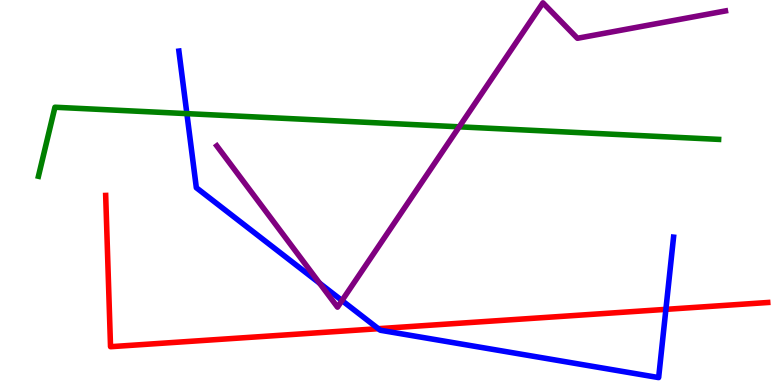[{'lines': ['blue', 'red'], 'intersections': [{'x': 4.88, 'y': 1.46}, {'x': 8.59, 'y': 1.96}]}, {'lines': ['green', 'red'], 'intersections': []}, {'lines': ['purple', 'red'], 'intersections': []}, {'lines': ['blue', 'green'], 'intersections': [{'x': 2.41, 'y': 7.05}]}, {'lines': ['blue', 'purple'], 'intersections': [{'x': 4.12, 'y': 2.64}, {'x': 4.41, 'y': 2.19}]}, {'lines': ['green', 'purple'], 'intersections': [{'x': 5.93, 'y': 6.71}]}]